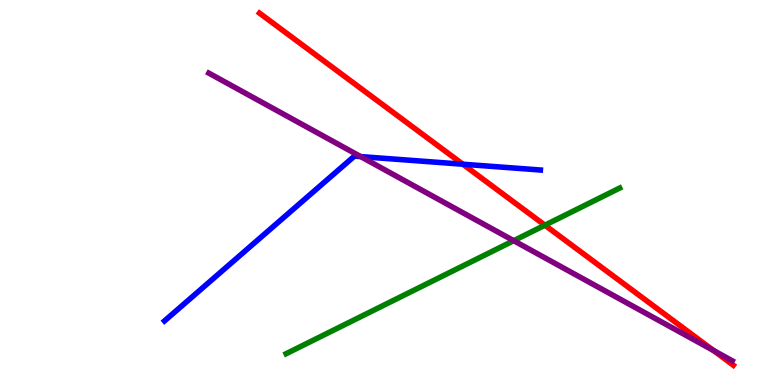[{'lines': ['blue', 'red'], 'intersections': [{'x': 5.97, 'y': 5.73}]}, {'lines': ['green', 'red'], 'intersections': [{'x': 7.03, 'y': 4.15}]}, {'lines': ['purple', 'red'], 'intersections': [{'x': 9.21, 'y': 0.896}]}, {'lines': ['blue', 'green'], 'intersections': []}, {'lines': ['blue', 'purple'], 'intersections': [{'x': 4.65, 'y': 5.93}]}, {'lines': ['green', 'purple'], 'intersections': [{'x': 6.63, 'y': 3.75}]}]